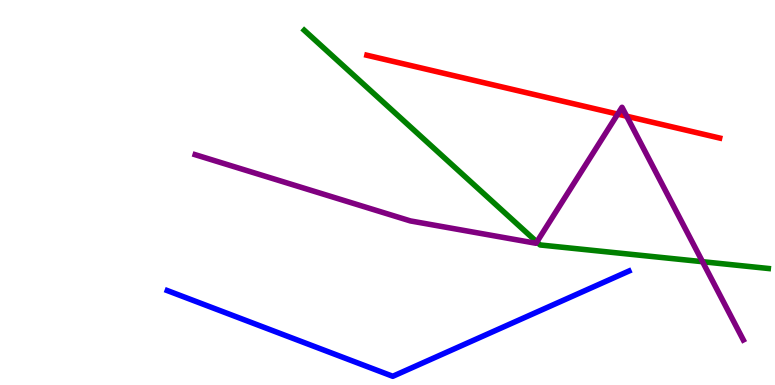[{'lines': ['blue', 'red'], 'intersections': []}, {'lines': ['green', 'red'], 'intersections': []}, {'lines': ['purple', 'red'], 'intersections': [{'x': 7.97, 'y': 7.04}, {'x': 8.09, 'y': 6.98}]}, {'lines': ['blue', 'green'], 'intersections': []}, {'lines': ['blue', 'purple'], 'intersections': []}, {'lines': ['green', 'purple'], 'intersections': [{'x': 6.93, 'y': 3.72}, {'x': 9.06, 'y': 3.2}]}]